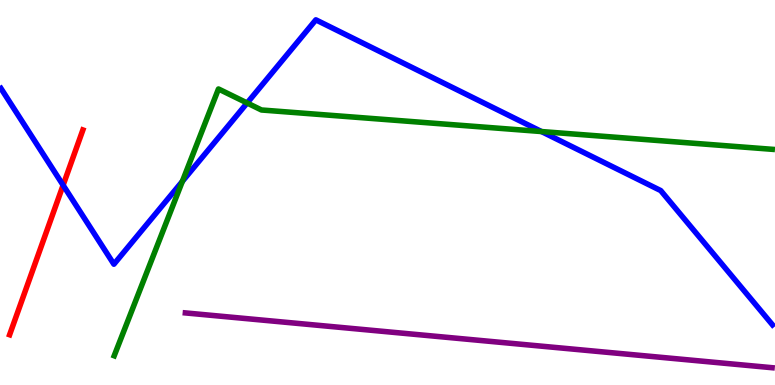[{'lines': ['blue', 'red'], 'intersections': [{'x': 0.814, 'y': 5.19}]}, {'lines': ['green', 'red'], 'intersections': []}, {'lines': ['purple', 'red'], 'intersections': []}, {'lines': ['blue', 'green'], 'intersections': [{'x': 2.35, 'y': 5.29}, {'x': 3.19, 'y': 7.33}, {'x': 6.99, 'y': 6.58}]}, {'lines': ['blue', 'purple'], 'intersections': []}, {'lines': ['green', 'purple'], 'intersections': []}]